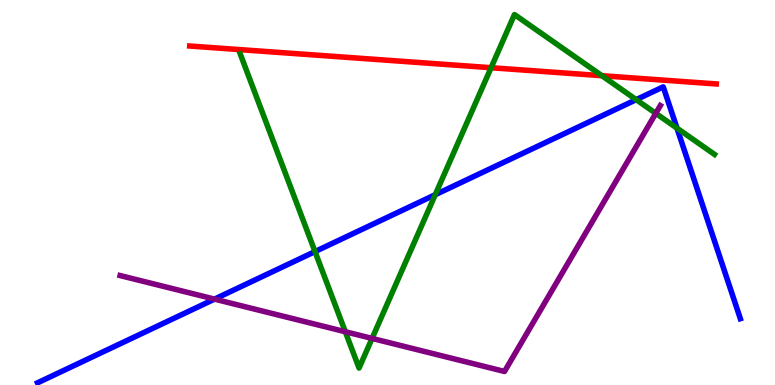[{'lines': ['blue', 'red'], 'intersections': []}, {'lines': ['green', 'red'], 'intersections': [{'x': 6.34, 'y': 8.24}, {'x': 7.77, 'y': 8.03}]}, {'lines': ['purple', 'red'], 'intersections': []}, {'lines': ['blue', 'green'], 'intersections': [{'x': 4.06, 'y': 3.47}, {'x': 5.62, 'y': 4.94}, {'x': 8.21, 'y': 7.41}, {'x': 8.74, 'y': 6.67}]}, {'lines': ['blue', 'purple'], 'intersections': [{'x': 2.77, 'y': 2.23}]}, {'lines': ['green', 'purple'], 'intersections': [{'x': 4.46, 'y': 1.38}, {'x': 4.8, 'y': 1.21}, {'x': 8.46, 'y': 7.06}]}]